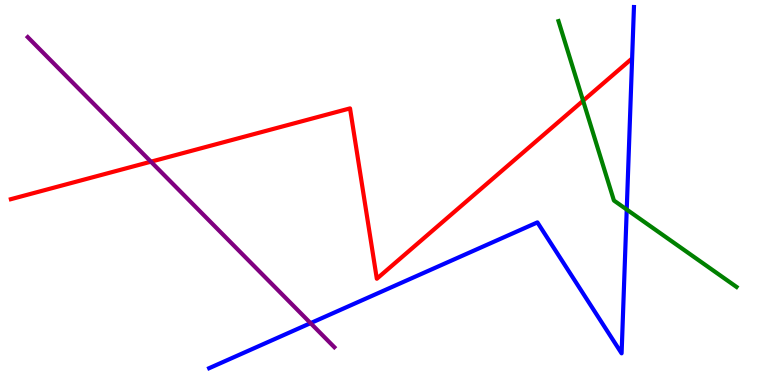[{'lines': ['blue', 'red'], 'intersections': []}, {'lines': ['green', 'red'], 'intersections': [{'x': 7.52, 'y': 7.38}]}, {'lines': ['purple', 'red'], 'intersections': [{'x': 1.95, 'y': 5.8}]}, {'lines': ['blue', 'green'], 'intersections': [{'x': 8.09, 'y': 4.56}]}, {'lines': ['blue', 'purple'], 'intersections': [{'x': 4.01, 'y': 1.61}]}, {'lines': ['green', 'purple'], 'intersections': []}]